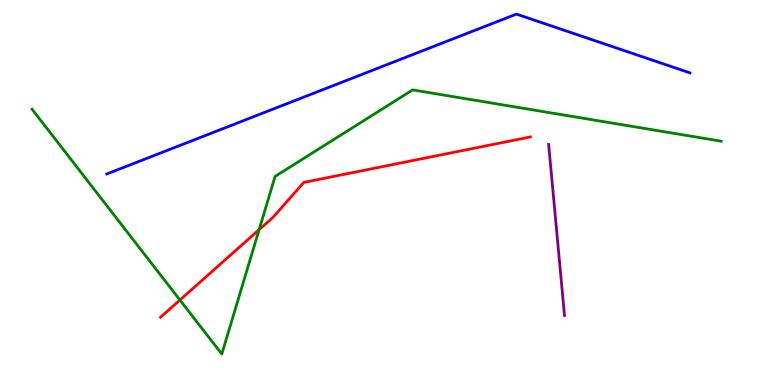[{'lines': ['blue', 'red'], 'intersections': []}, {'lines': ['green', 'red'], 'intersections': [{'x': 2.32, 'y': 2.21}, {'x': 3.34, 'y': 4.03}]}, {'lines': ['purple', 'red'], 'intersections': []}, {'lines': ['blue', 'green'], 'intersections': []}, {'lines': ['blue', 'purple'], 'intersections': []}, {'lines': ['green', 'purple'], 'intersections': []}]